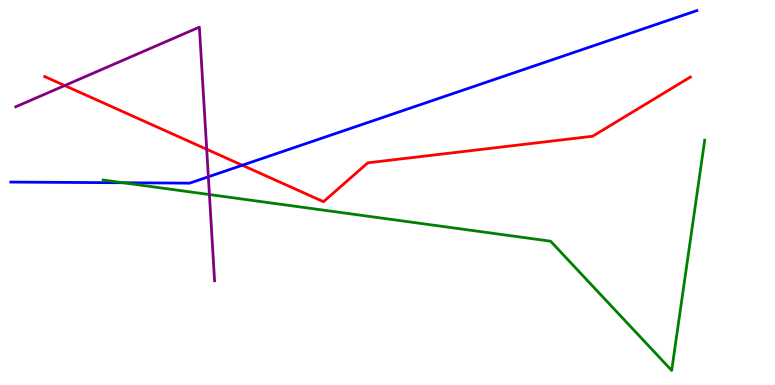[{'lines': ['blue', 'red'], 'intersections': [{'x': 3.13, 'y': 5.71}]}, {'lines': ['green', 'red'], 'intersections': []}, {'lines': ['purple', 'red'], 'intersections': [{'x': 0.835, 'y': 7.78}, {'x': 2.67, 'y': 6.12}]}, {'lines': ['blue', 'green'], 'intersections': [{'x': 1.59, 'y': 5.25}]}, {'lines': ['blue', 'purple'], 'intersections': [{'x': 2.69, 'y': 5.41}]}, {'lines': ['green', 'purple'], 'intersections': [{'x': 2.7, 'y': 4.95}]}]